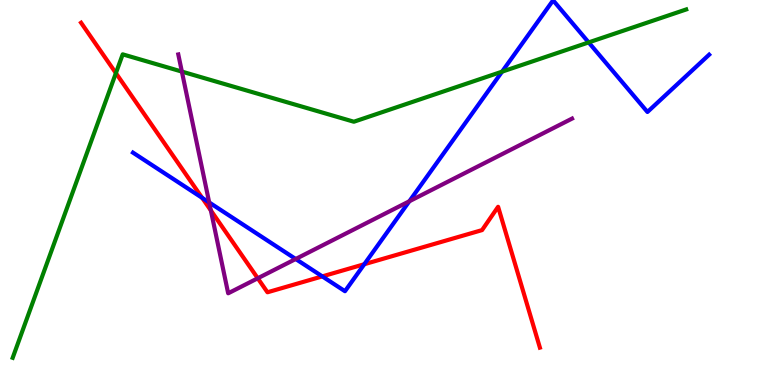[{'lines': ['blue', 'red'], 'intersections': [{'x': 2.61, 'y': 4.86}, {'x': 4.16, 'y': 2.82}, {'x': 4.7, 'y': 3.14}]}, {'lines': ['green', 'red'], 'intersections': [{'x': 1.5, 'y': 8.1}]}, {'lines': ['purple', 'red'], 'intersections': [{'x': 2.72, 'y': 4.53}, {'x': 3.33, 'y': 2.77}]}, {'lines': ['blue', 'green'], 'intersections': [{'x': 6.48, 'y': 8.14}, {'x': 7.6, 'y': 8.9}]}, {'lines': ['blue', 'purple'], 'intersections': [{'x': 2.7, 'y': 4.74}, {'x': 3.82, 'y': 3.27}, {'x': 5.28, 'y': 4.77}]}, {'lines': ['green', 'purple'], 'intersections': [{'x': 2.35, 'y': 8.14}]}]